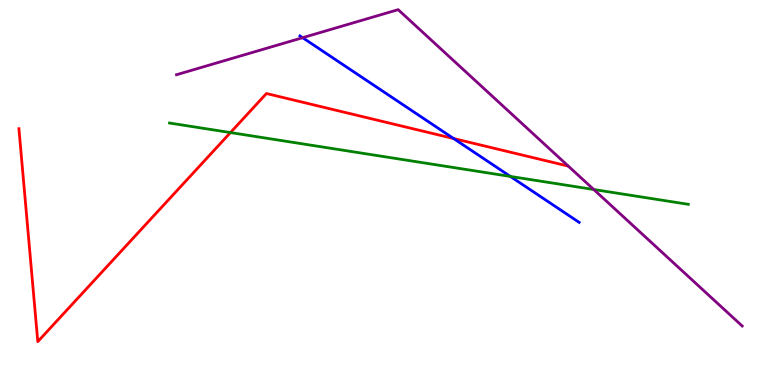[{'lines': ['blue', 'red'], 'intersections': [{'x': 5.85, 'y': 6.4}]}, {'lines': ['green', 'red'], 'intersections': [{'x': 2.97, 'y': 6.56}]}, {'lines': ['purple', 'red'], 'intersections': []}, {'lines': ['blue', 'green'], 'intersections': [{'x': 6.59, 'y': 5.42}]}, {'lines': ['blue', 'purple'], 'intersections': [{'x': 3.91, 'y': 9.02}]}, {'lines': ['green', 'purple'], 'intersections': [{'x': 7.66, 'y': 5.08}]}]